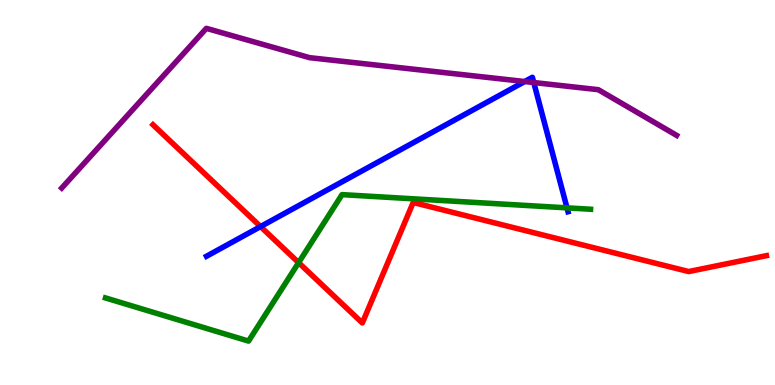[{'lines': ['blue', 'red'], 'intersections': [{'x': 3.36, 'y': 4.11}]}, {'lines': ['green', 'red'], 'intersections': [{'x': 3.85, 'y': 3.18}]}, {'lines': ['purple', 'red'], 'intersections': []}, {'lines': ['blue', 'green'], 'intersections': [{'x': 7.32, 'y': 4.6}]}, {'lines': ['blue', 'purple'], 'intersections': [{'x': 6.77, 'y': 7.88}, {'x': 6.89, 'y': 7.86}]}, {'lines': ['green', 'purple'], 'intersections': []}]